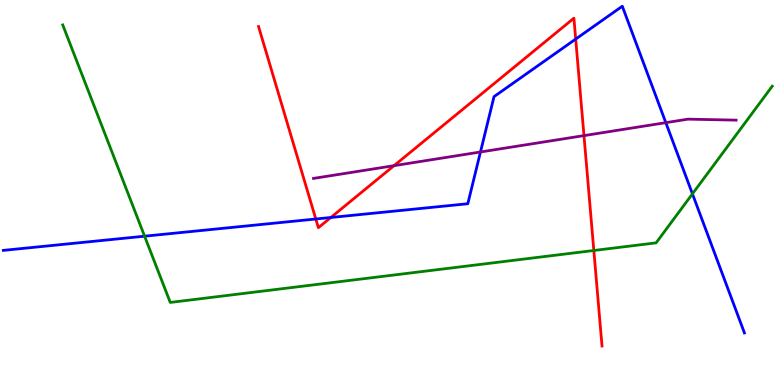[{'lines': ['blue', 'red'], 'intersections': [{'x': 4.07, 'y': 4.31}, {'x': 4.27, 'y': 4.35}, {'x': 7.43, 'y': 8.99}]}, {'lines': ['green', 'red'], 'intersections': [{'x': 7.66, 'y': 3.49}]}, {'lines': ['purple', 'red'], 'intersections': [{'x': 5.08, 'y': 5.7}, {'x': 7.54, 'y': 6.48}]}, {'lines': ['blue', 'green'], 'intersections': [{'x': 1.87, 'y': 3.87}, {'x': 8.93, 'y': 4.96}]}, {'lines': ['blue', 'purple'], 'intersections': [{'x': 6.2, 'y': 6.05}, {'x': 8.59, 'y': 6.81}]}, {'lines': ['green', 'purple'], 'intersections': []}]